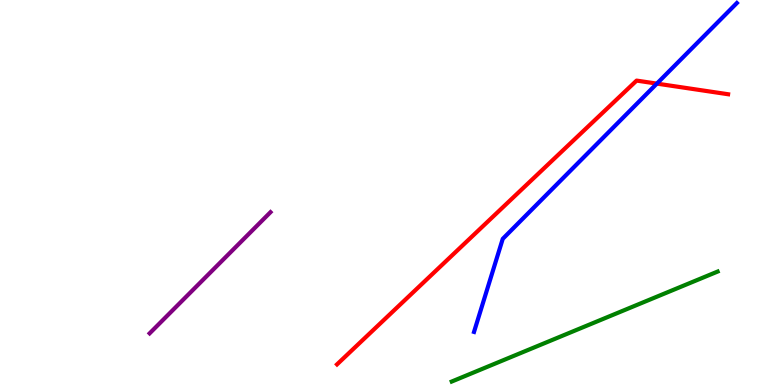[{'lines': ['blue', 'red'], 'intersections': [{'x': 8.48, 'y': 7.83}]}, {'lines': ['green', 'red'], 'intersections': []}, {'lines': ['purple', 'red'], 'intersections': []}, {'lines': ['blue', 'green'], 'intersections': []}, {'lines': ['blue', 'purple'], 'intersections': []}, {'lines': ['green', 'purple'], 'intersections': []}]